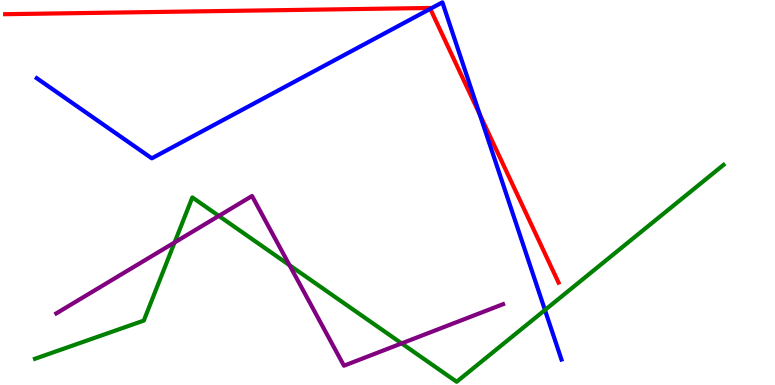[{'lines': ['blue', 'red'], 'intersections': [{'x': 5.55, 'y': 9.77}, {'x': 6.19, 'y': 7.03}]}, {'lines': ['green', 'red'], 'intersections': []}, {'lines': ['purple', 'red'], 'intersections': []}, {'lines': ['blue', 'green'], 'intersections': [{'x': 7.03, 'y': 1.95}]}, {'lines': ['blue', 'purple'], 'intersections': []}, {'lines': ['green', 'purple'], 'intersections': [{'x': 2.25, 'y': 3.7}, {'x': 2.82, 'y': 4.39}, {'x': 3.74, 'y': 3.11}, {'x': 5.18, 'y': 1.08}]}]